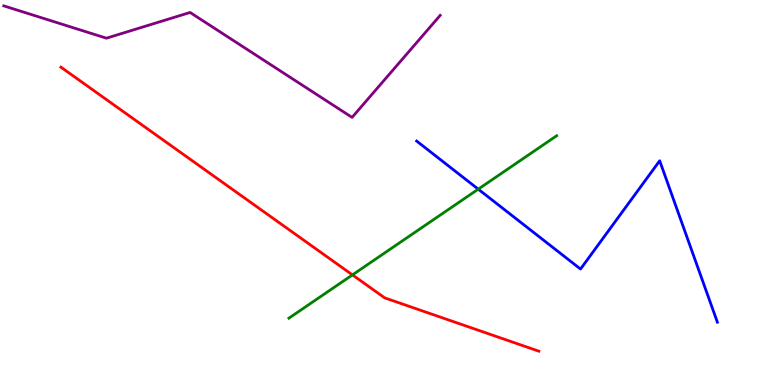[{'lines': ['blue', 'red'], 'intersections': []}, {'lines': ['green', 'red'], 'intersections': [{'x': 4.55, 'y': 2.86}]}, {'lines': ['purple', 'red'], 'intersections': []}, {'lines': ['blue', 'green'], 'intersections': [{'x': 6.17, 'y': 5.09}]}, {'lines': ['blue', 'purple'], 'intersections': []}, {'lines': ['green', 'purple'], 'intersections': []}]